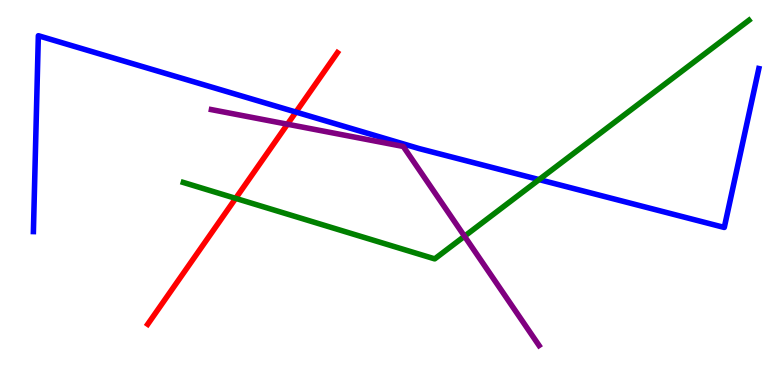[{'lines': ['blue', 'red'], 'intersections': [{'x': 3.82, 'y': 7.09}]}, {'lines': ['green', 'red'], 'intersections': [{'x': 3.04, 'y': 4.85}]}, {'lines': ['purple', 'red'], 'intersections': [{'x': 3.71, 'y': 6.77}]}, {'lines': ['blue', 'green'], 'intersections': [{'x': 6.96, 'y': 5.34}]}, {'lines': ['blue', 'purple'], 'intersections': []}, {'lines': ['green', 'purple'], 'intersections': [{'x': 5.99, 'y': 3.86}]}]